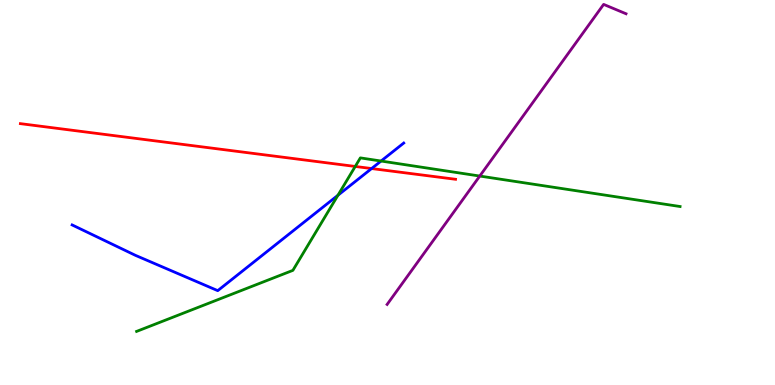[{'lines': ['blue', 'red'], 'intersections': [{'x': 4.79, 'y': 5.62}]}, {'lines': ['green', 'red'], 'intersections': [{'x': 4.58, 'y': 5.68}]}, {'lines': ['purple', 'red'], 'intersections': []}, {'lines': ['blue', 'green'], 'intersections': [{'x': 4.36, 'y': 4.93}, {'x': 4.92, 'y': 5.82}]}, {'lines': ['blue', 'purple'], 'intersections': []}, {'lines': ['green', 'purple'], 'intersections': [{'x': 6.19, 'y': 5.43}]}]